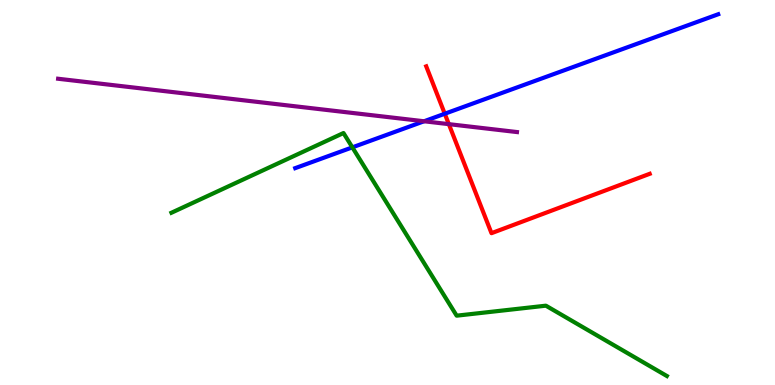[{'lines': ['blue', 'red'], 'intersections': [{'x': 5.74, 'y': 7.05}]}, {'lines': ['green', 'red'], 'intersections': []}, {'lines': ['purple', 'red'], 'intersections': [{'x': 5.79, 'y': 6.78}]}, {'lines': ['blue', 'green'], 'intersections': [{'x': 4.55, 'y': 6.17}]}, {'lines': ['blue', 'purple'], 'intersections': [{'x': 5.47, 'y': 6.85}]}, {'lines': ['green', 'purple'], 'intersections': []}]